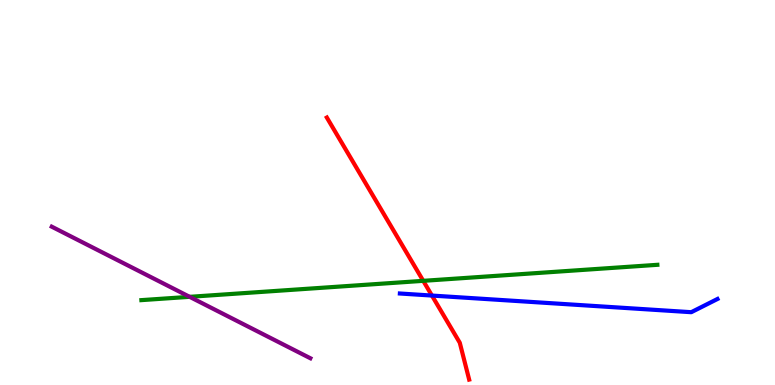[{'lines': ['blue', 'red'], 'intersections': [{'x': 5.57, 'y': 2.32}]}, {'lines': ['green', 'red'], 'intersections': [{'x': 5.46, 'y': 2.71}]}, {'lines': ['purple', 'red'], 'intersections': []}, {'lines': ['blue', 'green'], 'intersections': []}, {'lines': ['blue', 'purple'], 'intersections': []}, {'lines': ['green', 'purple'], 'intersections': [{'x': 2.45, 'y': 2.29}]}]